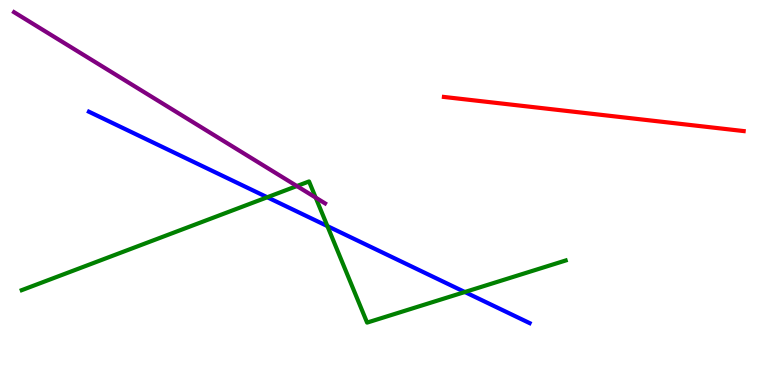[{'lines': ['blue', 'red'], 'intersections': []}, {'lines': ['green', 'red'], 'intersections': []}, {'lines': ['purple', 'red'], 'intersections': []}, {'lines': ['blue', 'green'], 'intersections': [{'x': 3.45, 'y': 4.88}, {'x': 4.22, 'y': 4.13}, {'x': 6.0, 'y': 2.41}]}, {'lines': ['blue', 'purple'], 'intersections': []}, {'lines': ['green', 'purple'], 'intersections': [{'x': 3.83, 'y': 5.17}, {'x': 4.07, 'y': 4.87}]}]